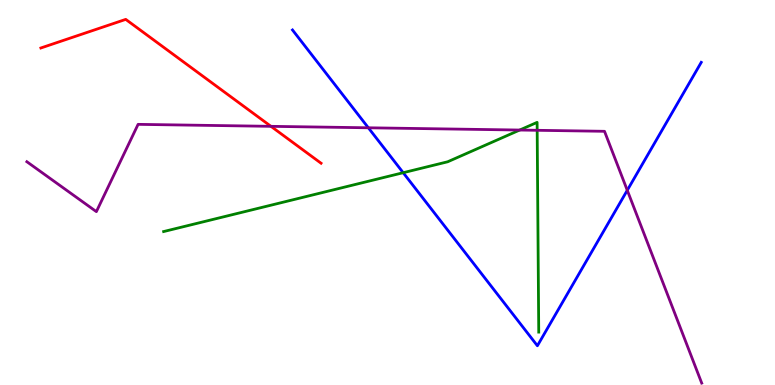[{'lines': ['blue', 'red'], 'intersections': []}, {'lines': ['green', 'red'], 'intersections': []}, {'lines': ['purple', 'red'], 'intersections': [{'x': 3.5, 'y': 6.72}]}, {'lines': ['blue', 'green'], 'intersections': [{'x': 5.2, 'y': 5.51}]}, {'lines': ['blue', 'purple'], 'intersections': [{'x': 4.75, 'y': 6.68}, {'x': 8.09, 'y': 5.06}]}, {'lines': ['green', 'purple'], 'intersections': [{'x': 6.71, 'y': 6.62}, {'x': 6.93, 'y': 6.62}]}]